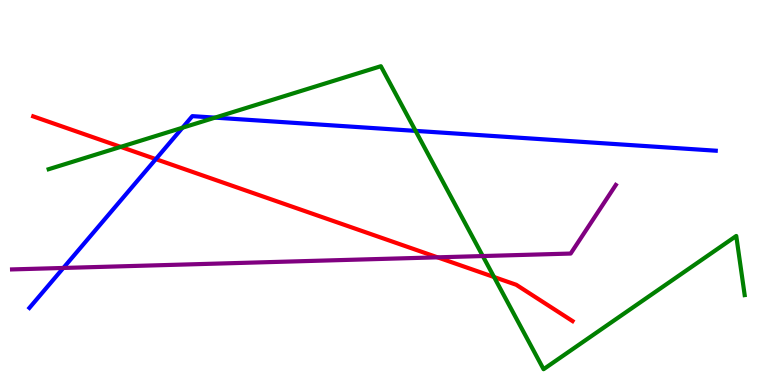[{'lines': ['blue', 'red'], 'intersections': [{'x': 2.01, 'y': 5.87}]}, {'lines': ['green', 'red'], 'intersections': [{'x': 1.56, 'y': 6.19}, {'x': 6.38, 'y': 2.8}]}, {'lines': ['purple', 'red'], 'intersections': [{'x': 5.65, 'y': 3.32}]}, {'lines': ['blue', 'green'], 'intersections': [{'x': 2.35, 'y': 6.68}, {'x': 2.77, 'y': 6.94}, {'x': 5.36, 'y': 6.6}]}, {'lines': ['blue', 'purple'], 'intersections': [{'x': 0.817, 'y': 3.04}]}, {'lines': ['green', 'purple'], 'intersections': [{'x': 6.23, 'y': 3.35}]}]